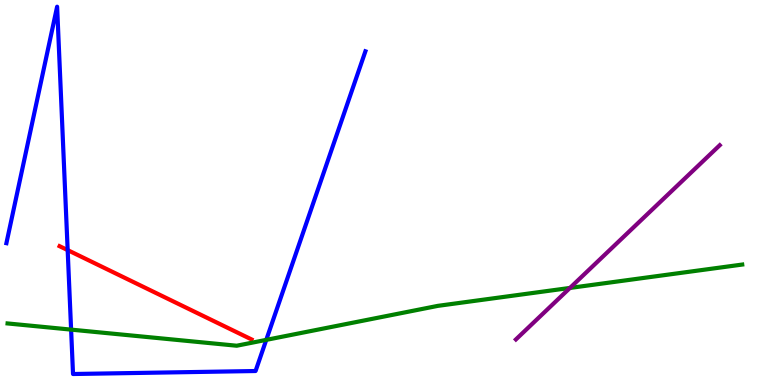[{'lines': ['blue', 'red'], 'intersections': [{'x': 0.873, 'y': 3.5}]}, {'lines': ['green', 'red'], 'intersections': []}, {'lines': ['purple', 'red'], 'intersections': []}, {'lines': ['blue', 'green'], 'intersections': [{'x': 0.918, 'y': 1.44}, {'x': 3.44, 'y': 1.17}]}, {'lines': ['blue', 'purple'], 'intersections': []}, {'lines': ['green', 'purple'], 'intersections': [{'x': 7.35, 'y': 2.52}]}]